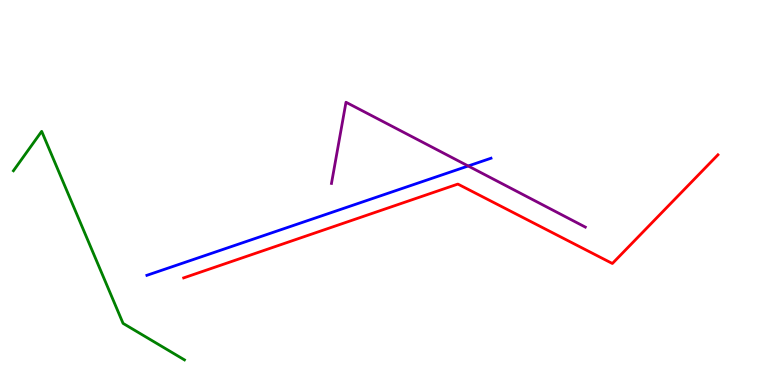[{'lines': ['blue', 'red'], 'intersections': []}, {'lines': ['green', 'red'], 'intersections': []}, {'lines': ['purple', 'red'], 'intersections': []}, {'lines': ['blue', 'green'], 'intersections': []}, {'lines': ['blue', 'purple'], 'intersections': [{'x': 6.04, 'y': 5.69}]}, {'lines': ['green', 'purple'], 'intersections': []}]